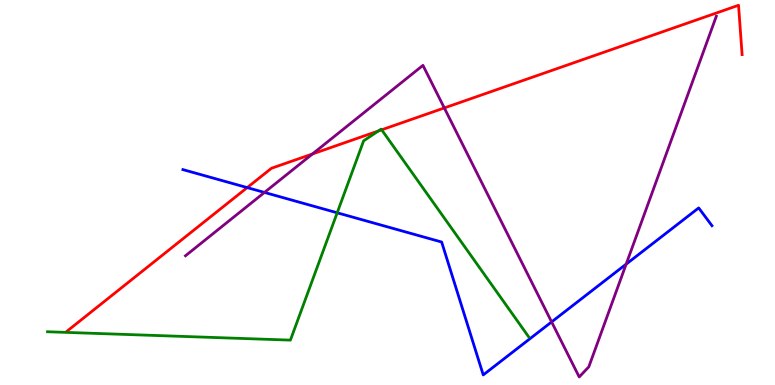[{'lines': ['blue', 'red'], 'intersections': [{'x': 3.19, 'y': 5.13}]}, {'lines': ['green', 'red'], 'intersections': [{'x': 4.88, 'y': 6.6}, {'x': 4.92, 'y': 6.63}]}, {'lines': ['purple', 'red'], 'intersections': [{'x': 4.03, 'y': 6.0}, {'x': 5.73, 'y': 7.2}]}, {'lines': ['blue', 'green'], 'intersections': [{'x': 4.35, 'y': 4.47}]}, {'lines': ['blue', 'purple'], 'intersections': [{'x': 3.41, 'y': 5.0}, {'x': 7.12, 'y': 1.64}, {'x': 8.08, 'y': 3.14}]}, {'lines': ['green', 'purple'], 'intersections': []}]